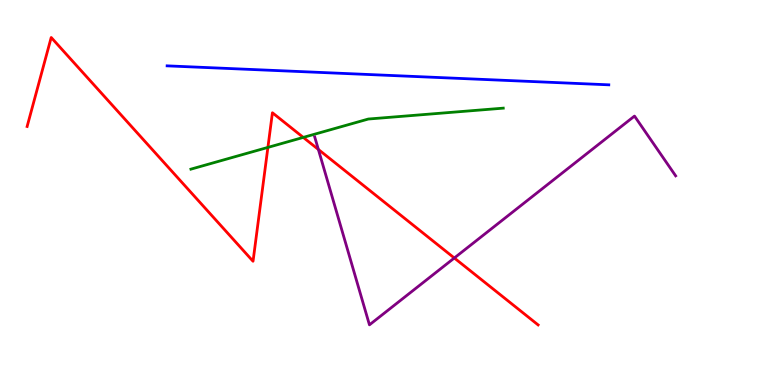[{'lines': ['blue', 'red'], 'intersections': []}, {'lines': ['green', 'red'], 'intersections': [{'x': 3.46, 'y': 6.17}, {'x': 3.91, 'y': 6.43}]}, {'lines': ['purple', 'red'], 'intersections': [{'x': 4.11, 'y': 6.12}, {'x': 5.86, 'y': 3.3}]}, {'lines': ['blue', 'green'], 'intersections': []}, {'lines': ['blue', 'purple'], 'intersections': []}, {'lines': ['green', 'purple'], 'intersections': []}]